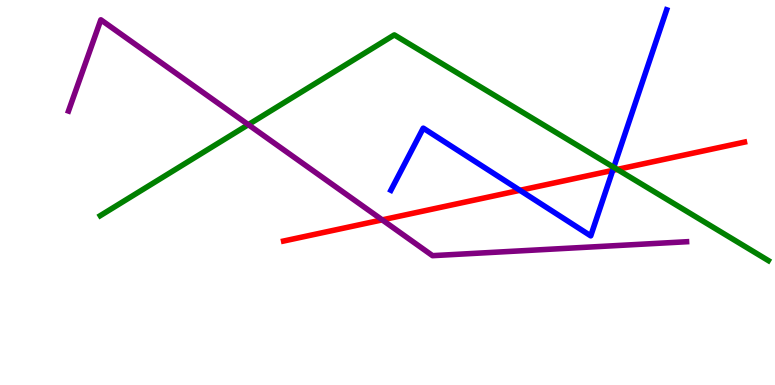[{'lines': ['blue', 'red'], 'intersections': [{'x': 6.71, 'y': 5.06}, {'x': 7.91, 'y': 5.57}]}, {'lines': ['green', 'red'], 'intersections': [{'x': 7.96, 'y': 5.6}]}, {'lines': ['purple', 'red'], 'intersections': [{'x': 4.93, 'y': 4.29}]}, {'lines': ['blue', 'green'], 'intersections': [{'x': 7.92, 'y': 5.65}]}, {'lines': ['blue', 'purple'], 'intersections': []}, {'lines': ['green', 'purple'], 'intersections': [{'x': 3.2, 'y': 6.76}]}]